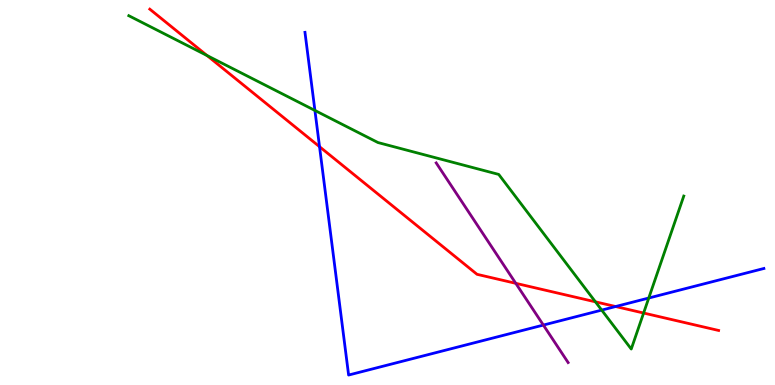[{'lines': ['blue', 'red'], 'intersections': [{'x': 4.12, 'y': 6.19}, {'x': 7.94, 'y': 2.04}]}, {'lines': ['green', 'red'], 'intersections': [{'x': 2.67, 'y': 8.56}, {'x': 7.68, 'y': 2.16}, {'x': 8.3, 'y': 1.87}]}, {'lines': ['purple', 'red'], 'intersections': [{'x': 6.66, 'y': 2.64}]}, {'lines': ['blue', 'green'], 'intersections': [{'x': 4.06, 'y': 7.13}, {'x': 7.76, 'y': 1.95}, {'x': 8.37, 'y': 2.26}]}, {'lines': ['blue', 'purple'], 'intersections': [{'x': 7.01, 'y': 1.56}]}, {'lines': ['green', 'purple'], 'intersections': []}]